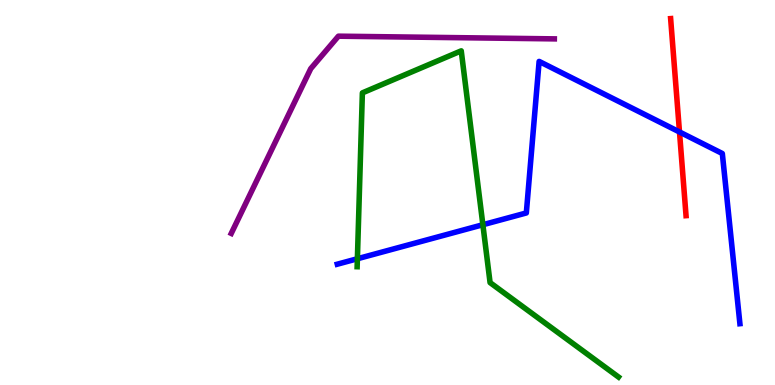[{'lines': ['blue', 'red'], 'intersections': [{'x': 8.77, 'y': 6.57}]}, {'lines': ['green', 'red'], 'intersections': []}, {'lines': ['purple', 'red'], 'intersections': []}, {'lines': ['blue', 'green'], 'intersections': [{'x': 4.61, 'y': 3.28}, {'x': 6.23, 'y': 4.16}]}, {'lines': ['blue', 'purple'], 'intersections': []}, {'lines': ['green', 'purple'], 'intersections': []}]